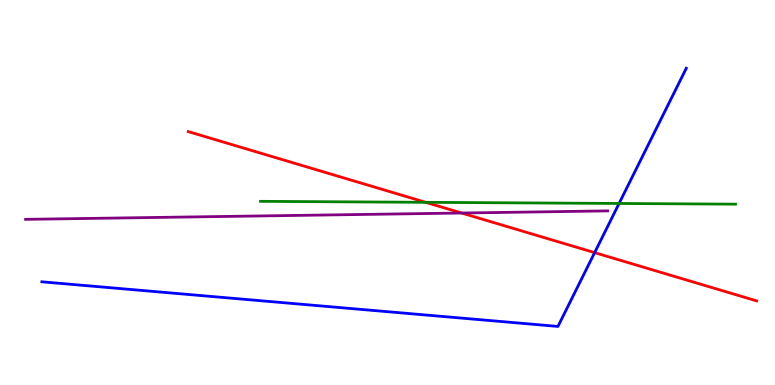[{'lines': ['blue', 'red'], 'intersections': [{'x': 7.67, 'y': 3.44}]}, {'lines': ['green', 'red'], 'intersections': [{'x': 5.49, 'y': 4.74}]}, {'lines': ['purple', 'red'], 'intersections': [{'x': 5.96, 'y': 4.47}]}, {'lines': ['blue', 'green'], 'intersections': [{'x': 7.99, 'y': 4.72}]}, {'lines': ['blue', 'purple'], 'intersections': []}, {'lines': ['green', 'purple'], 'intersections': []}]